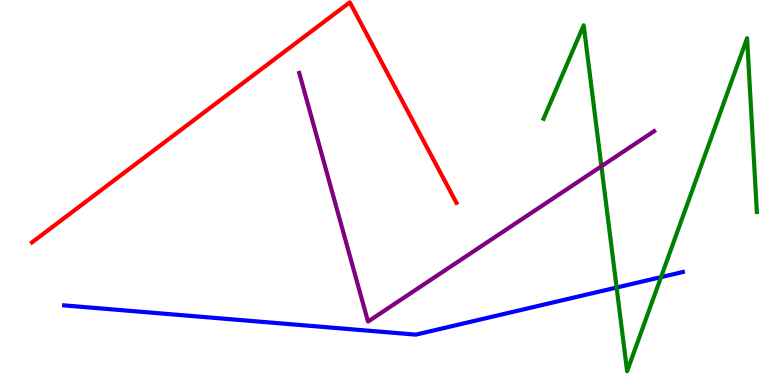[{'lines': ['blue', 'red'], 'intersections': []}, {'lines': ['green', 'red'], 'intersections': []}, {'lines': ['purple', 'red'], 'intersections': []}, {'lines': ['blue', 'green'], 'intersections': [{'x': 7.96, 'y': 2.53}, {'x': 8.53, 'y': 2.8}]}, {'lines': ['blue', 'purple'], 'intersections': []}, {'lines': ['green', 'purple'], 'intersections': [{'x': 7.76, 'y': 5.68}]}]